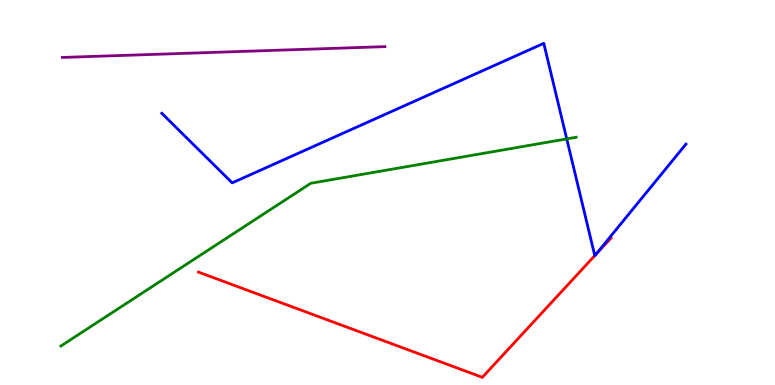[{'lines': ['blue', 'red'], 'intersections': [{'x': 7.67, 'y': 3.36}, {'x': 7.69, 'y': 3.39}]}, {'lines': ['green', 'red'], 'intersections': []}, {'lines': ['purple', 'red'], 'intersections': []}, {'lines': ['blue', 'green'], 'intersections': [{'x': 7.31, 'y': 6.39}]}, {'lines': ['blue', 'purple'], 'intersections': []}, {'lines': ['green', 'purple'], 'intersections': []}]